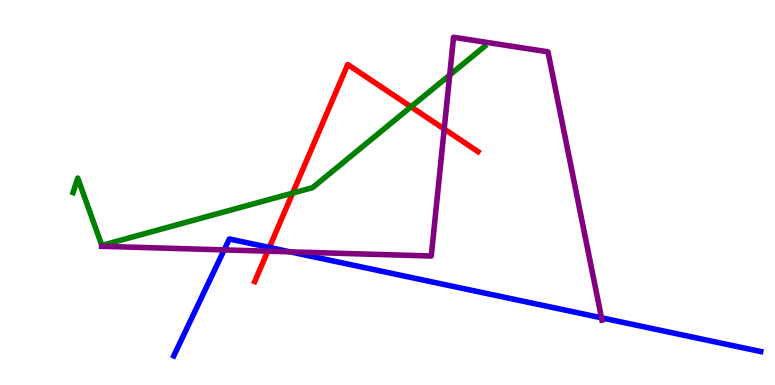[{'lines': ['blue', 'red'], 'intersections': [{'x': 3.48, 'y': 3.57}]}, {'lines': ['green', 'red'], 'intersections': [{'x': 3.78, 'y': 4.98}, {'x': 5.3, 'y': 7.23}]}, {'lines': ['purple', 'red'], 'intersections': [{'x': 3.45, 'y': 3.48}, {'x': 5.73, 'y': 6.65}]}, {'lines': ['blue', 'green'], 'intersections': []}, {'lines': ['blue', 'purple'], 'intersections': [{'x': 2.89, 'y': 3.51}, {'x': 3.74, 'y': 3.46}, {'x': 7.76, 'y': 1.75}]}, {'lines': ['green', 'purple'], 'intersections': [{'x': 5.8, 'y': 8.05}]}]